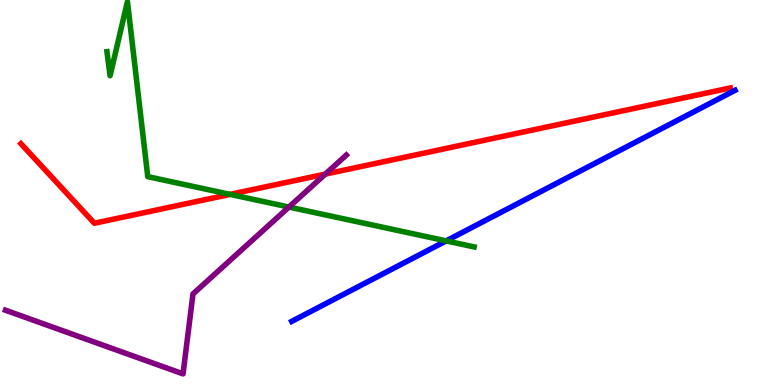[{'lines': ['blue', 'red'], 'intersections': []}, {'lines': ['green', 'red'], 'intersections': [{'x': 2.97, 'y': 4.95}]}, {'lines': ['purple', 'red'], 'intersections': [{'x': 4.2, 'y': 5.48}]}, {'lines': ['blue', 'green'], 'intersections': [{'x': 5.76, 'y': 3.74}]}, {'lines': ['blue', 'purple'], 'intersections': []}, {'lines': ['green', 'purple'], 'intersections': [{'x': 3.73, 'y': 4.62}]}]